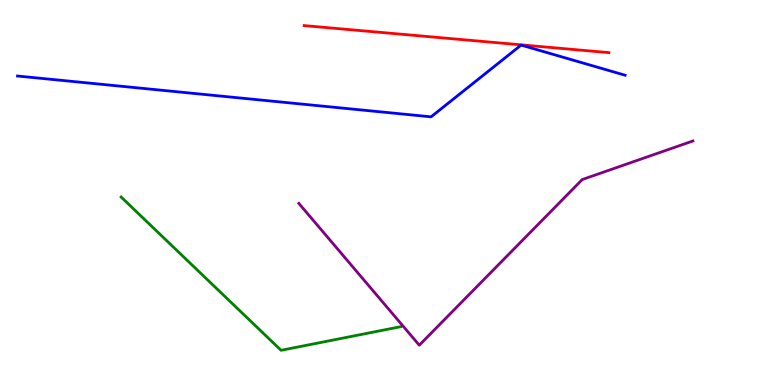[{'lines': ['blue', 'red'], 'intersections': []}, {'lines': ['green', 'red'], 'intersections': []}, {'lines': ['purple', 'red'], 'intersections': []}, {'lines': ['blue', 'green'], 'intersections': []}, {'lines': ['blue', 'purple'], 'intersections': []}, {'lines': ['green', 'purple'], 'intersections': []}]